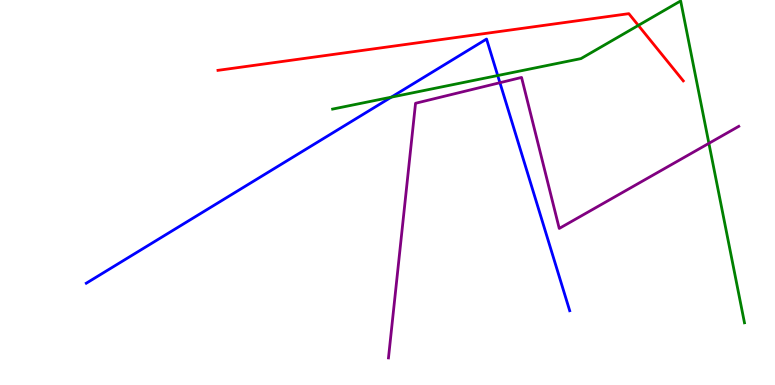[{'lines': ['blue', 'red'], 'intersections': []}, {'lines': ['green', 'red'], 'intersections': [{'x': 8.24, 'y': 9.34}]}, {'lines': ['purple', 'red'], 'intersections': []}, {'lines': ['blue', 'green'], 'intersections': [{'x': 5.05, 'y': 7.48}, {'x': 6.42, 'y': 8.04}]}, {'lines': ['blue', 'purple'], 'intersections': [{'x': 6.45, 'y': 7.85}]}, {'lines': ['green', 'purple'], 'intersections': [{'x': 9.15, 'y': 6.28}]}]